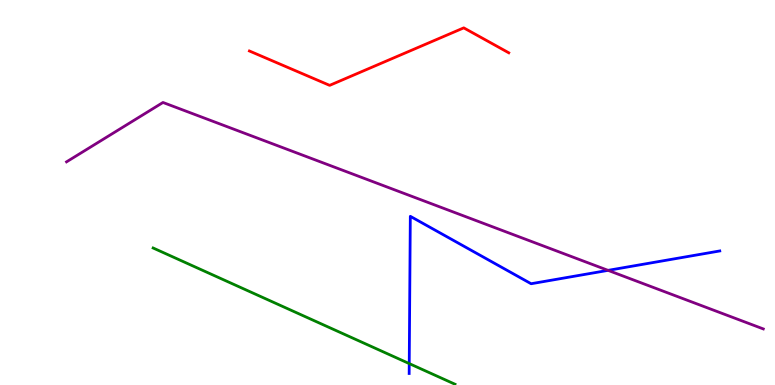[{'lines': ['blue', 'red'], 'intersections': []}, {'lines': ['green', 'red'], 'intersections': []}, {'lines': ['purple', 'red'], 'intersections': []}, {'lines': ['blue', 'green'], 'intersections': [{'x': 5.28, 'y': 0.556}]}, {'lines': ['blue', 'purple'], 'intersections': [{'x': 7.85, 'y': 2.98}]}, {'lines': ['green', 'purple'], 'intersections': []}]